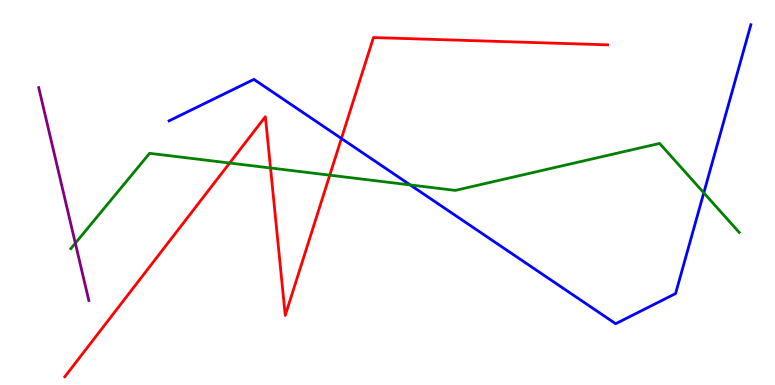[{'lines': ['blue', 'red'], 'intersections': [{'x': 4.41, 'y': 6.4}]}, {'lines': ['green', 'red'], 'intersections': [{'x': 2.96, 'y': 5.77}, {'x': 3.49, 'y': 5.64}, {'x': 4.26, 'y': 5.45}]}, {'lines': ['purple', 'red'], 'intersections': []}, {'lines': ['blue', 'green'], 'intersections': [{'x': 5.29, 'y': 5.2}, {'x': 9.08, 'y': 4.99}]}, {'lines': ['blue', 'purple'], 'intersections': []}, {'lines': ['green', 'purple'], 'intersections': [{'x': 0.972, 'y': 3.68}]}]